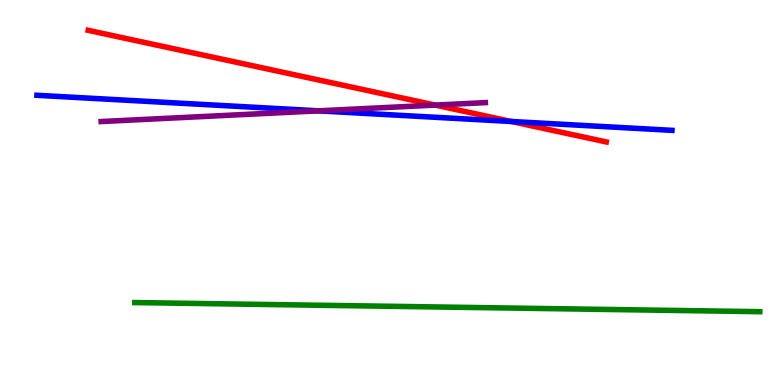[{'lines': ['blue', 'red'], 'intersections': [{'x': 6.6, 'y': 6.84}]}, {'lines': ['green', 'red'], 'intersections': []}, {'lines': ['purple', 'red'], 'intersections': [{'x': 5.62, 'y': 7.27}]}, {'lines': ['blue', 'green'], 'intersections': []}, {'lines': ['blue', 'purple'], 'intersections': [{'x': 4.11, 'y': 7.12}]}, {'lines': ['green', 'purple'], 'intersections': []}]